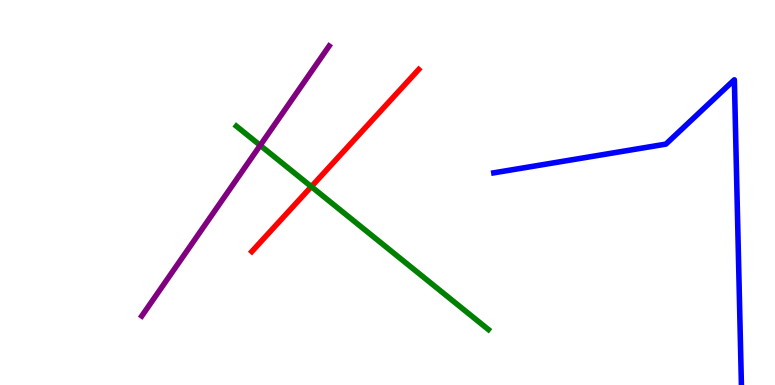[{'lines': ['blue', 'red'], 'intersections': []}, {'lines': ['green', 'red'], 'intersections': [{'x': 4.02, 'y': 5.15}]}, {'lines': ['purple', 'red'], 'intersections': []}, {'lines': ['blue', 'green'], 'intersections': []}, {'lines': ['blue', 'purple'], 'intersections': []}, {'lines': ['green', 'purple'], 'intersections': [{'x': 3.36, 'y': 6.22}]}]